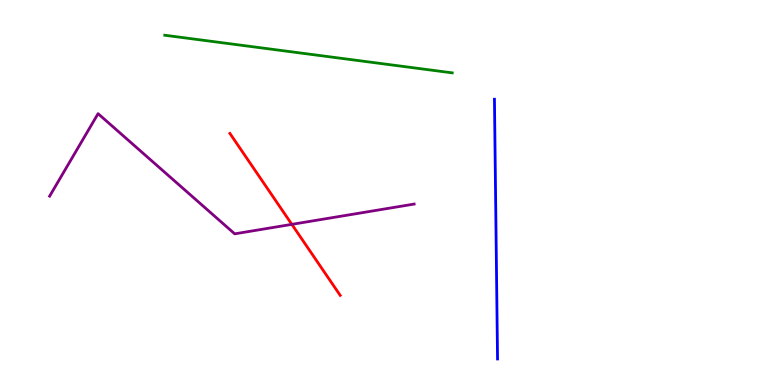[{'lines': ['blue', 'red'], 'intersections': []}, {'lines': ['green', 'red'], 'intersections': []}, {'lines': ['purple', 'red'], 'intersections': [{'x': 3.77, 'y': 4.17}]}, {'lines': ['blue', 'green'], 'intersections': []}, {'lines': ['blue', 'purple'], 'intersections': []}, {'lines': ['green', 'purple'], 'intersections': []}]